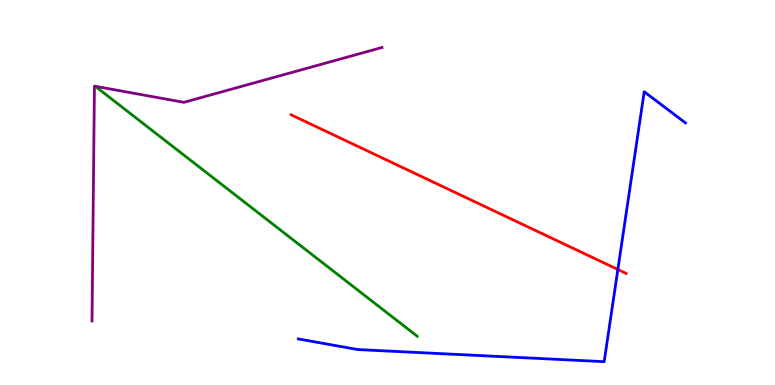[{'lines': ['blue', 'red'], 'intersections': [{'x': 7.97, 'y': 3.0}]}, {'lines': ['green', 'red'], 'intersections': []}, {'lines': ['purple', 'red'], 'intersections': []}, {'lines': ['blue', 'green'], 'intersections': []}, {'lines': ['blue', 'purple'], 'intersections': []}, {'lines': ['green', 'purple'], 'intersections': []}]